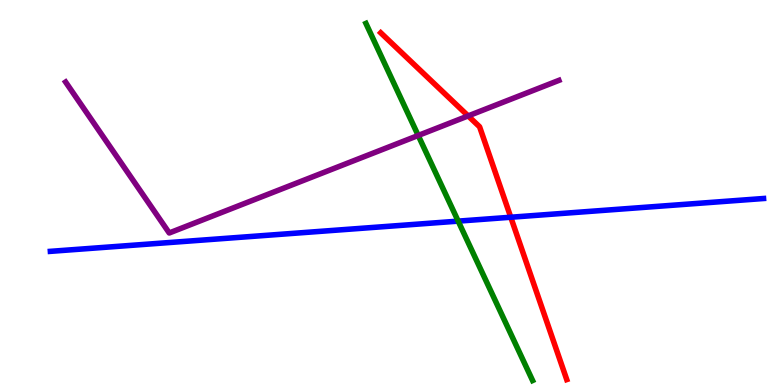[{'lines': ['blue', 'red'], 'intersections': [{'x': 6.59, 'y': 4.36}]}, {'lines': ['green', 'red'], 'intersections': []}, {'lines': ['purple', 'red'], 'intersections': [{'x': 6.04, 'y': 6.99}]}, {'lines': ['blue', 'green'], 'intersections': [{'x': 5.91, 'y': 4.26}]}, {'lines': ['blue', 'purple'], 'intersections': []}, {'lines': ['green', 'purple'], 'intersections': [{'x': 5.4, 'y': 6.48}]}]